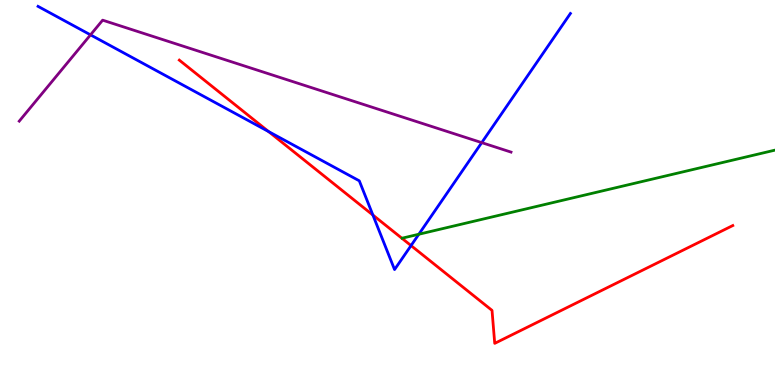[{'lines': ['blue', 'red'], 'intersections': [{'x': 3.47, 'y': 6.58}, {'x': 4.81, 'y': 4.41}, {'x': 5.3, 'y': 3.62}]}, {'lines': ['green', 'red'], 'intersections': []}, {'lines': ['purple', 'red'], 'intersections': []}, {'lines': ['blue', 'green'], 'intersections': [{'x': 5.4, 'y': 3.92}]}, {'lines': ['blue', 'purple'], 'intersections': [{'x': 1.17, 'y': 9.09}, {'x': 6.22, 'y': 6.3}]}, {'lines': ['green', 'purple'], 'intersections': []}]